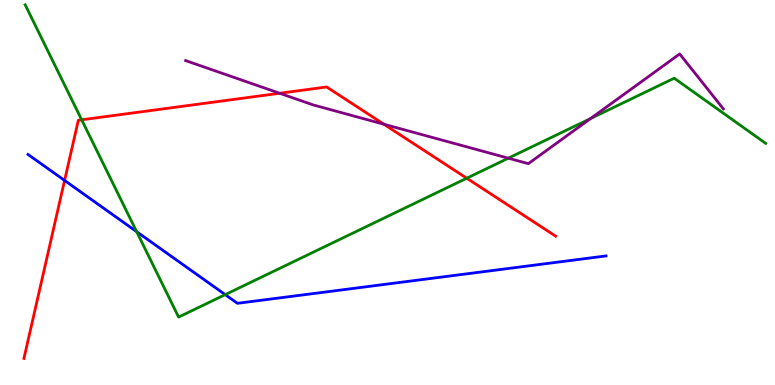[{'lines': ['blue', 'red'], 'intersections': [{'x': 0.833, 'y': 5.31}]}, {'lines': ['green', 'red'], 'intersections': [{'x': 1.05, 'y': 6.89}, {'x': 6.02, 'y': 5.37}]}, {'lines': ['purple', 'red'], 'intersections': [{'x': 3.61, 'y': 7.58}, {'x': 4.95, 'y': 6.77}]}, {'lines': ['blue', 'green'], 'intersections': [{'x': 1.76, 'y': 3.98}, {'x': 2.91, 'y': 2.35}]}, {'lines': ['blue', 'purple'], 'intersections': []}, {'lines': ['green', 'purple'], 'intersections': [{'x': 6.56, 'y': 5.89}, {'x': 7.62, 'y': 6.92}]}]